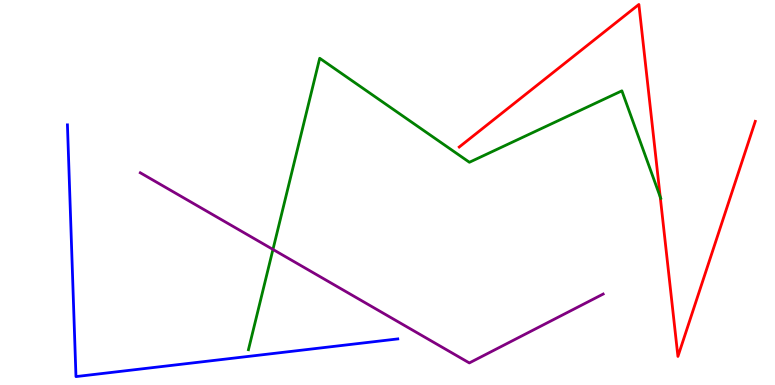[{'lines': ['blue', 'red'], 'intersections': []}, {'lines': ['green', 'red'], 'intersections': [{'x': 8.52, 'y': 4.89}]}, {'lines': ['purple', 'red'], 'intersections': []}, {'lines': ['blue', 'green'], 'intersections': []}, {'lines': ['blue', 'purple'], 'intersections': []}, {'lines': ['green', 'purple'], 'intersections': [{'x': 3.52, 'y': 3.52}]}]